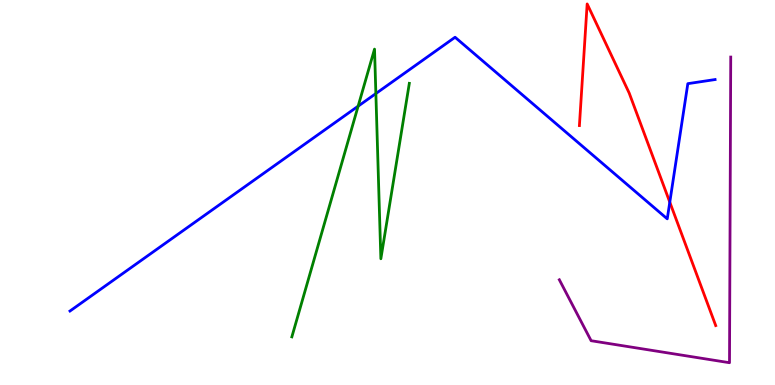[{'lines': ['blue', 'red'], 'intersections': [{'x': 8.64, 'y': 4.75}]}, {'lines': ['green', 'red'], 'intersections': []}, {'lines': ['purple', 'red'], 'intersections': []}, {'lines': ['blue', 'green'], 'intersections': [{'x': 4.62, 'y': 7.24}, {'x': 4.85, 'y': 7.57}]}, {'lines': ['blue', 'purple'], 'intersections': []}, {'lines': ['green', 'purple'], 'intersections': []}]